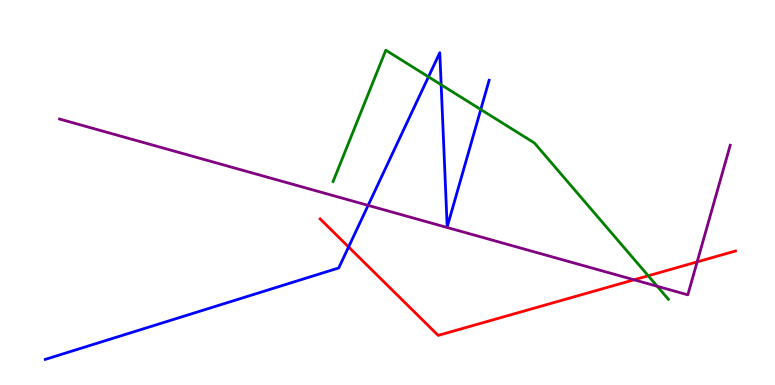[{'lines': ['blue', 'red'], 'intersections': [{'x': 4.5, 'y': 3.58}]}, {'lines': ['green', 'red'], 'intersections': [{'x': 8.36, 'y': 2.84}]}, {'lines': ['purple', 'red'], 'intersections': [{'x': 8.18, 'y': 2.73}, {'x': 9.0, 'y': 3.2}]}, {'lines': ['blue', 'green'], 'intersections': [{'x': 5.53, 'y': 8.0}, {'x': 5.69, 'y': 7.8}, {'x': 6.2, 'y': 7.16}]}, {'lines': ['blue', 'purple'], 'intersections': [{'x': 4.75, 'y': 4.67}]}, {'lines': ['green', 'purple'], 'intersections': [{'x': 8.48, 'y': 2.56}]}]